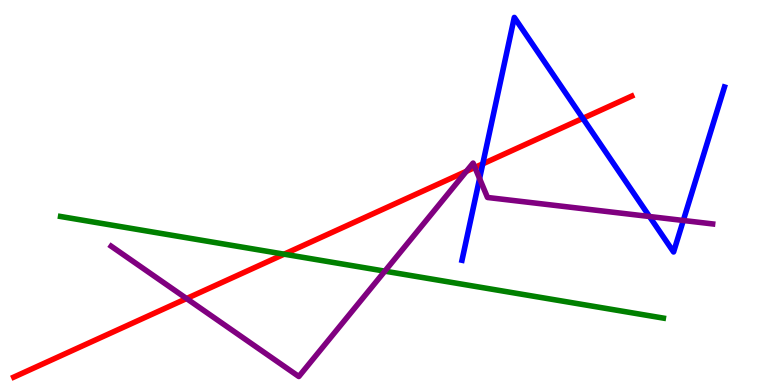[{'lines': ['blue', 'red'], 'intersections': [{'x': 6.23, 'y': 5.74}, {'x': 7.52, 'y': 6.93}]}, {'lines': ['green', 'red'], 'intersections': [{'x': 3.67, 'y': 3.4}]}, {'lines': ['purple', 'red'], 'intersections': [{'x': 2.41, 'y': 2.25}, {'x': 6.02, 'y': 5.55}, {'x': 6.13, 'y': 5.65}]}, {'lines': ['blue', 'green'], 'intersections': []}, {'lines': ['blue', 'purple'], 'intersections': [{'x': 6.19, 'y': 5.36}, {'x': 8.38, 'y': 4.38}, {'x': 8.82, 'y': 4.27}]}, {'lines': ['green', 'purple'], 'intersections': [{'x': 4.97, 'y': 2.96}]}]